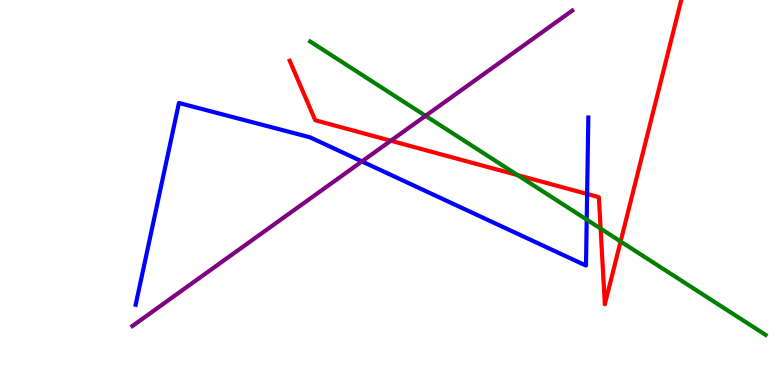[{'lines': ['blue', 'red'], 'intersections': [{'x': 7.58, 'y': 4.96}]}, {'lines': ['green', 'red'], 'intersections': [{'x': 6.68, 'y': 5.45}, {'x': 7.75, 'y': 4.06}, {'x': 8.01, 'y': 3.73}]}, {'lines': ['purple', 'red'], 'intersections': [{'x': 5.04, 'y': 6.34}]}, {'lines': ['blue', 'green'], 'intersections': [{'x': 7.57, 'y': 4.3}]}, {'lines': ['blue', 'purple'], 'intersections': [{'x': 4.67, 'y': 5.81}]}, {'lines': ['green', 'purple'], 'intersections': [{'x': 5.49, 'y': 6.99}]}]